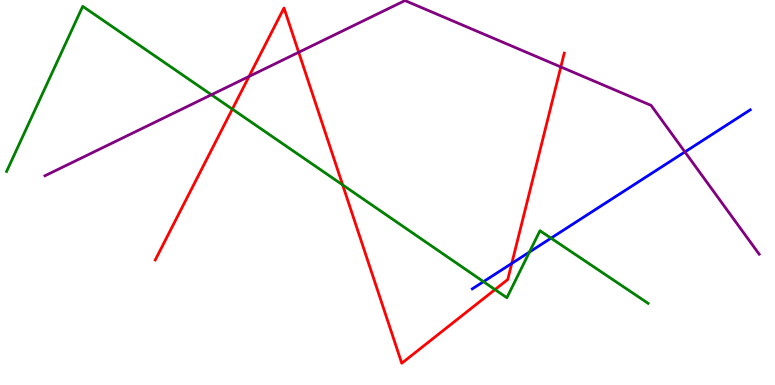[{'lines': ['blue', 'red'], 'intersections': [{'x': 6.6, 'y': 3.16}]}, {'lines': ['green', 'red'], 'intersections': [{'x': 3.0, 'y': 7.17}, {'x': 4.42, 'y': 5.2}, {'x': 6.39, 'y': 2.48}]}, {'lines': ['purple', 'red'], 'intersections': [{'x': 3.21, 'y': 8.01}, {'x': 3.85, 'y': 8.64}, {'x': 7.24, 'y': 8.26}]}, {'lines': ['blue', 'green'], 'intersections': [{'x': 6.24, 'y': 2.68}, {'x': 6.83, 'y': 3.45}, {'x': 7.11, 'y': 3.81}]}, {'lines': ['blue', 'purple'], 'intersections': [{'x': 8.84, 'y': 6.05}]}, {'lines': ['green', 'purple'], 'intersections': [{'x': 2.73, 'y': 7.54}]}]